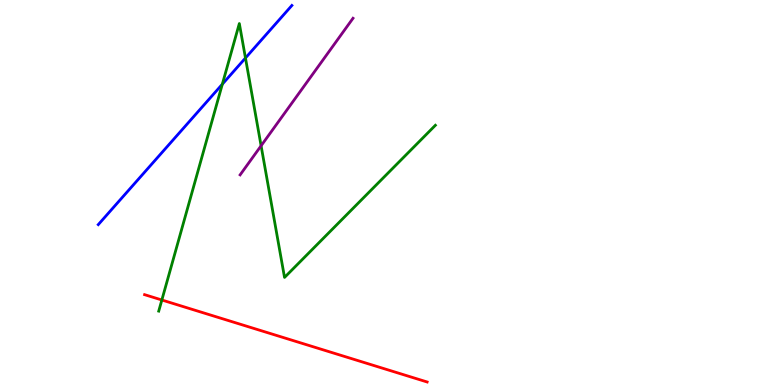[{'lines': ['blue', 'red'], 'intersections': []}, {'lines': ['green', 'red'], 'intersections': [{'x': 2.09, 'y': 2.21}]}, {'lines': ['purple', 'red'], 'intersections': []}, {'lines': ['blue', 'green'], 'intersections': [{'x': 2.87, 'y': 7.81}, {'x': 3.17, 'y': 8.49}]}, {'lines': ['blue', 'purple'], 'intersections': []}, {'lines': ['green', 'purple'], 'intersections': [{'x': 3.37, 'y': 6.21}]}]